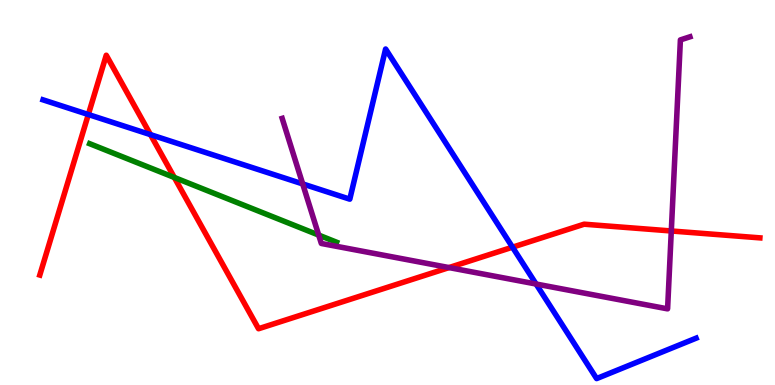[{'lines': ['blue', 'red'], 'intersections': [{'x': 1.14, 'y': 7.03}, {'x': 1.94, 'y': 6.5}, {'x': 6.61, 'y': 3.58}]}, {'lines': ['green', 'red'], 'intersections': [{'x': 2.25, 'y': 5.39}]}, {'lines': ['purple', 'red'], 'intersections': [{'x': 5.79, 'y': 3.05}, {'x': 8.66, 'y': 4.0}]}, {'lines': ['blue', 'green'], 'intersections': []}, {'lines': ['blue', 'purple'], 'intersections': [{'x': 3.91, 'y': 5.22}, {'x': 6.92, 'y': 2.62}]}, {'lines': ['green', 'purple'], 'intersections': [{'x': 4.11, 'y': 3.89}]}]